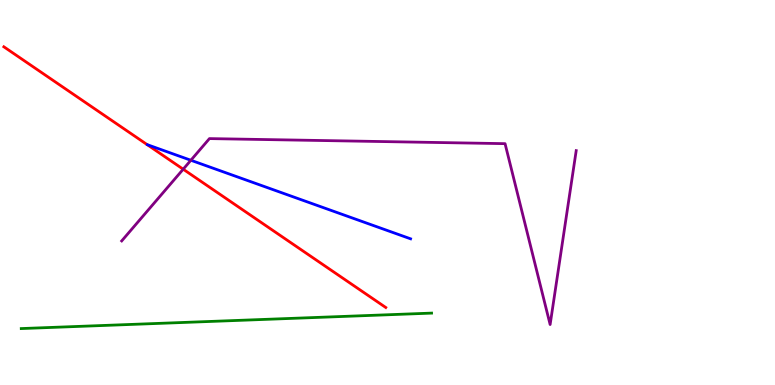[{'lines': ['blue', 'red'], 'intersections': []}, {'lines': ['green', 'red'], 'intersections': []}, {'lines': ['purple', 'red'], 'intersections': [{'x': 2.36, 'y': 5.6}]}, {'lines': ['blue', 'green'], 'intersections': []}, {'lines': ['blue', 'purple'], 'intersections': [{'x': 2.46, 'y': 5.84}]}, {'lines': ['green', 'purple'], 'intersections': []}]